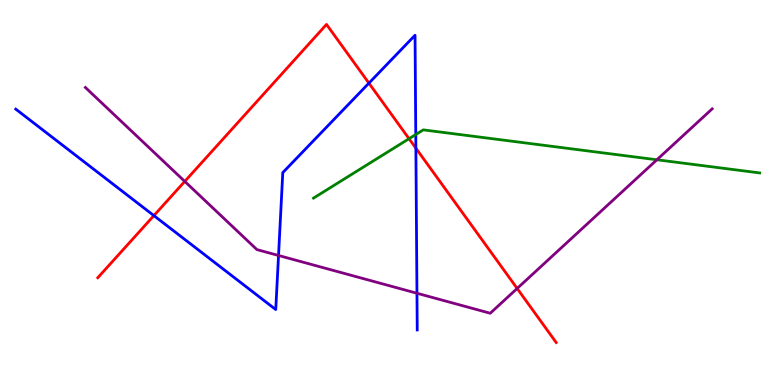[{'lines': ['blue', 'red'], 'intersections': [{'x': 1.99, 'y': 4.4}, {'x': 4.76, 'y': 7.84}, {'x': 5.37, 'y': 6.15}]}, {'lines': ['green', 'red'], 'intersections': [{'x': 5.28, 'y': 6.4}]}, {'lines': ['purple', 'red'], 'intersections': [{'x': 2.38, 'y': 5.29}, {'x': 6.67, 'y': 2.51}]}, {'lines': ['blue', 'green'], 'intersections': [{'x': 5.36, 'y': 6.51}]}, {'lines': ['blue', 'purple'], 'intersections': [{'x': 3.59, 'y': 3.36}, {'x': 5.38, 'y': 2.38}]}, {'lines': ['green', 'purple'], 'intersections': [{'x': 8.48, 'y': 5.85}]}]